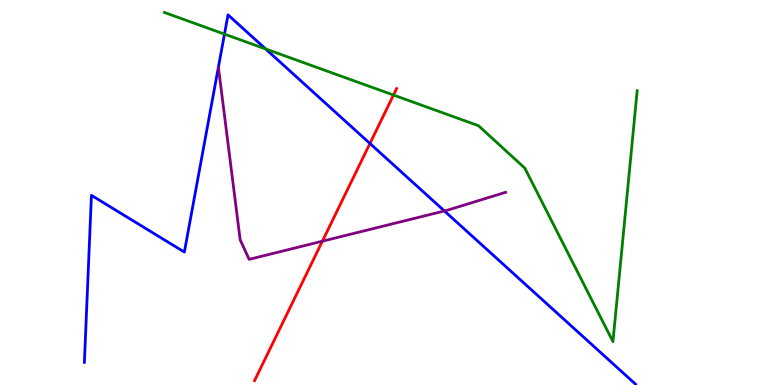[{'lines': ['blue', 'red'], 'intersections': [{'x': 4.77, 'y': 6.27}]}, {'lines': ['green', 'red'], 'intersections': [{'x': 5.08, 'y': 7.53}]}, {'lines': ['purple', 'red'], 'intersections': [{'x': 4.16, 'y': 3.74}]}, {'lines': ['blue', 'green'], 'intersections': [{'x': 2.9, 'y': 9.11}, {'x': 3.43, 'y': 8.73}]}, {'lines': ['blue', 'purple'], 'intersections': [{'x': 5.73, 'y': 4.52}]}, {'lines': ['green', 'purple'], 'intersections': []}]